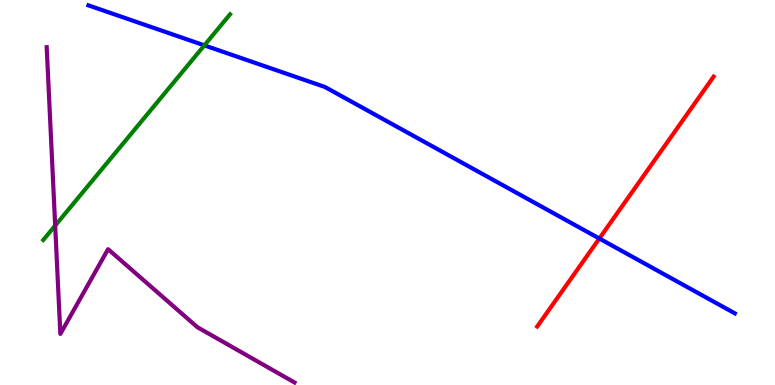[{'lines': ['blue', 'red'], 'intersections': [{'x': 7.73, 'y': 3.8}]}, {'lines': ['green', 'red'], 'intersections': []}, {'lines': ['purple', 'red'], 'intersections': []}, {'lines': ['blue', 'green'], 'intersections': [{'x': 2.64, 'y': 8.82}]}, {'lines': ['blue', 'purple'], 'intersections': []}, {'lines': ['green', 'purple'], 'intersections': [{'x': 0.712, 'y': 4.14}]}]